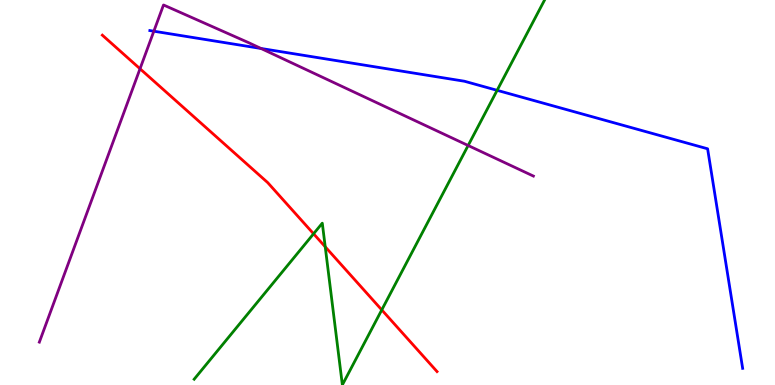[{'lines': ['blue', 'red'], 'intersections': []}, {'lines': ['green', 'red'], 'intersections': [{'x': 4.05, 'y': 3.93}, {'x': 4.2, 'y': 3.59}, {'x': 4.93, 'y': 1.95}]}, {'lines': ['purple', 'red'], 'intersections': [{'x': 1.81, 'y': 8.21}]}, {'lines': ['blue', 'green'], 'intersections': [{'x': 6.41, 'y': 7.65}]}, {'lines': ['blue', 'purple'], 'intersections': [{'x': 1.99, 'y': 9.19}, {'x': 3.37, 'y': 8.74}]}, {'lines': ['green', 'purple'], 'intersections': [{'x': 6.04, 'y': 6.22}]}]